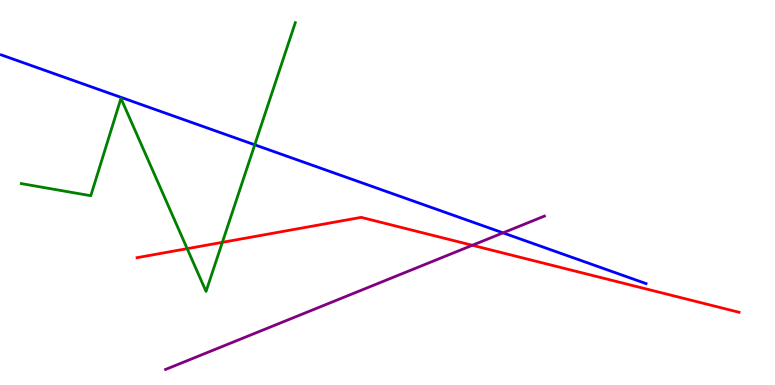[{'lines': ['blue', 'red'], 'intersections': []}, {'lines': ['green', 'red'], 'intersections': [{'x': 2.42, 'y': 3.54}, {'x': 2.87, 'y': 3.71}]}, {'lines': ['purple', 'red'], 'intersections': [{'x': 6.09, 'y': 3.63}]}, {'lines': ['blue', 'green'], 'intersections': [{'x': 3.29, 'y': 6.24}]}, {'lines': ['blue', 'purple'], 'intersections': [{'x': 6.49, 'y': 3.95}]}, {'lines': ['green', 'purple'], 'intersections': []}]